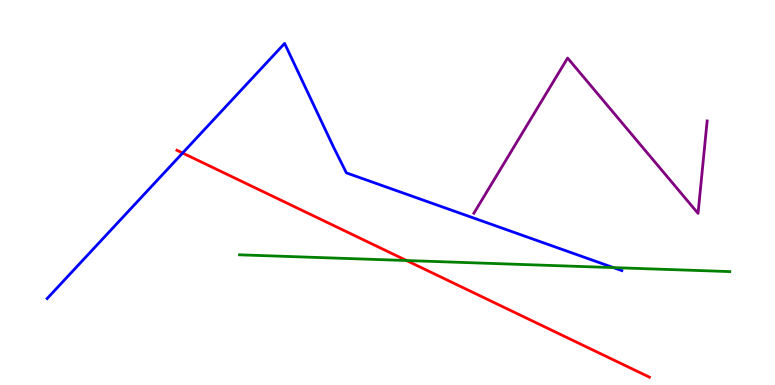[{'lines': ['blue', 'red'], 'intersections': [{'x': 2.36, 'y': 6.03}]}, {'lines': ['green', 'red'], 'intersections': [{'x': 5.25, 'y': 3.23}]}, {'lines': ['purple', 'red'], 'intersections': []}, {'lines': ['blue', 'green'], 'intersections': [{'x': 7.92, 'y': 3.05}]}, {'lines': ['blue', 'purple'], 'intersections': []}, {'lines': ['green', 'purple'], 'intersections': []}]